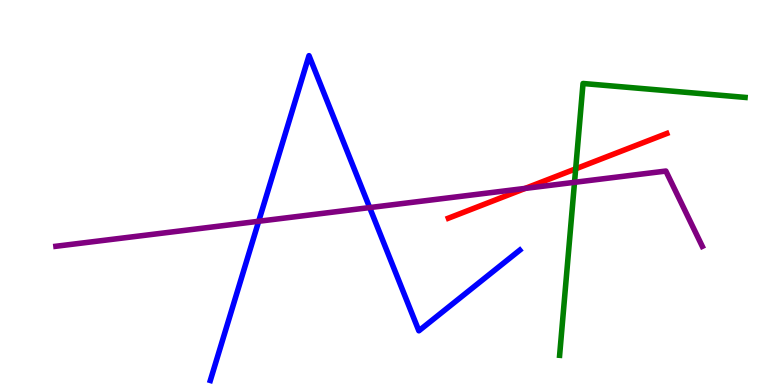[{'lines': ['blue', 'red'], 'intersections': []}, {'lines': ['green', 'red'], 'intersections': [{'x': 7.43, 'y': 5.61}]}, {'lines': ['purple', 'red'], 'intersections': [{'x': 6.78, 'y': 5.11}]}, {'lines': ['blue', 'green'], 'intersections': []}, {'lines': ['blue', 'purple'], 'intersections': [{'x': 3.34, 'y': 4.25}, {'x': 4.77, 'y': 4.61}]}, {'lines': ['green', 'purple'], 'intersections': [{'x': 7.41, 'y': 5.26}]}]